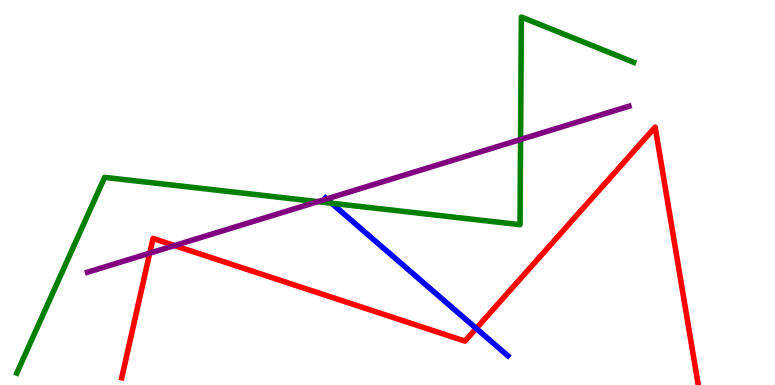[{'lines': ['blue', 'red'], 'intersections': [{'x': 6.14, 'y': 1.47}]}, {'lines': ['green', 'red'], 'intersections': []}, {'lines': ['purple', 'red'], 'intersections': [{'x': 1.93, 'y': 3.42}, {'x': 2.25, 'y': 3.62}]}, {'lines': ['blue', 'green'], 'intersections': [{'x': 4.28, 'y': 4.72}]}, {'lines': ['blue', 'purple'], 'intersections': [{'x': 4.21, 'y': 4.83}]}, {'lines': ['green', 'purple'], 'intersections': [{'x': 4.1, 'y': 4.76}, {'x': 6.72, 'y': 6.38}]}]